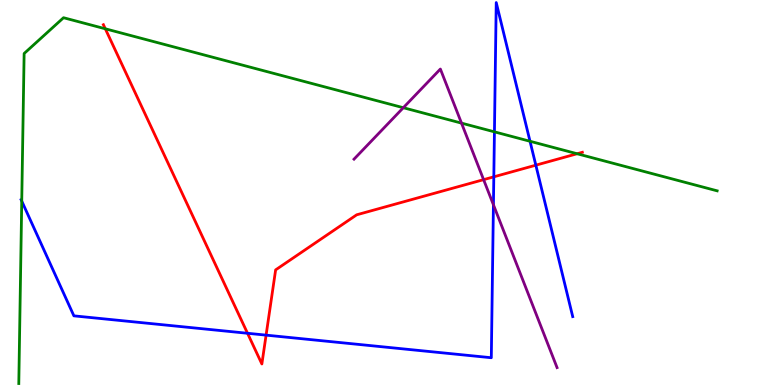[{'lines': ['blue', 'red'], 'intersections': [{'x': 3.19, 'y': 1.34}, {'x': 3.43, 'y': 1.3}, {'x': 6.37, 'y': 5.41}, {'x': 6.91, 'y': 5.71}]}, {'lines': ['green', 'red'], 'intersections': [{'x': 1.36, 'y': 9.25}, {'x': 7.45, 'y': 6.01}]}, {'lines': ['purple', 'red'], 'intersections': [{'x': 6.24, 'y': 5.33}]}, {'lines': ['blue', 'green'], 'intersections': [{'x': 0.281, 'y': 4.78}, {'x': 6.38, 'y': 6.58}, {'x': 6.84, 'y': 6.33}]}, {'lines': ['blue', 'purple'], 'intersections': [{'x': 6.37, 'y': 4.68}]}, {'lines': ['green', 'purple'], 'intersections': [{'x': 5.2, 'y': 7.2}, {'x': 5.96, 'y': 6.8}]}]